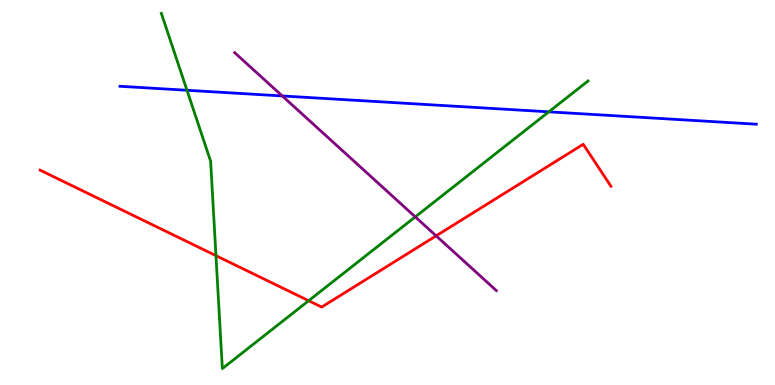[{'lines': ['blue', 'red'], 'intersections': []}, {'lines': ['green', 'red'], 'intersections': [{'x': 2.79, 'y': 3.36}, {'x': 3.98, 'y': 2.19}]}, {'lines': ['purple', 'red'], 'intersections': [{'x': 5.63, 'y': 3.87}]}, {'lines': ['blue', 'green'], 'intersections': [{'x': 2.41, 'y': 7.66}, {'x': 7.08, 'y': 7.1}]}, {'lines': ['blue', 'purple'], 'intersections': [{'x': 3.64, 'y': 7.51}]}, {'lines': ['green', 'purple'], 'intersections': [{'x': 5.36, 'y': 4.37}]}]